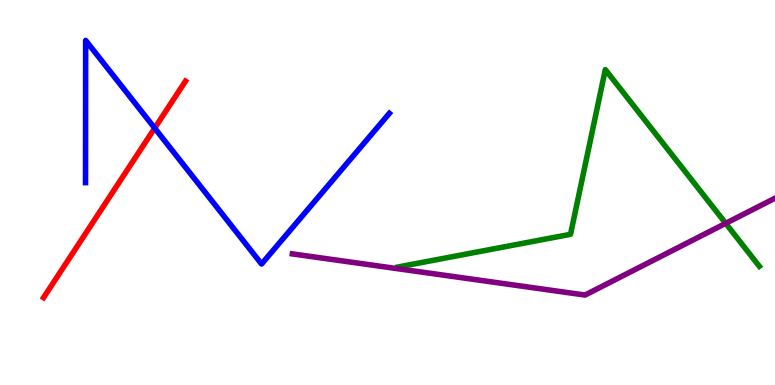[{'lines': ['blue', 'red'], 'intersections': [{'x': 2.0, 'y': 6.67}]}, {'lines': ['green', 'red'], 'intersections': []}, {'lines': ['purple', 'red'], 'intersections': []}, {'lines': ['blue', 'green'], 'intersections': []}, {'lines': ['blue', 'purple'], 'intersections': []}, {'lines': ['green', 'purple'], 'intersections': [{'x': 9.36, 'y': 4.2}]}]